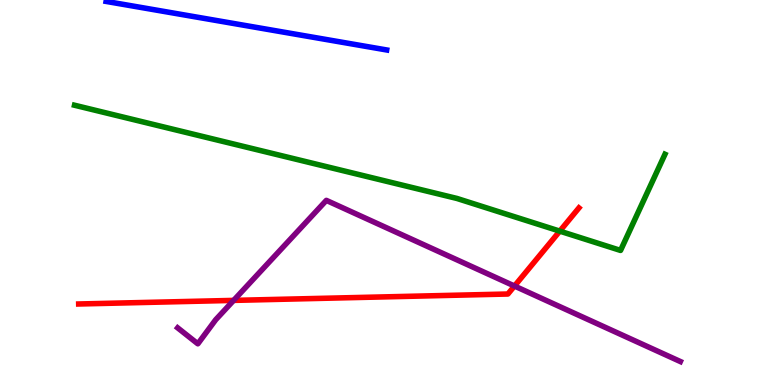[{'lines': ['blue', 'red'], 'intersections': []}, {'lines': ['green', 'red'], 'intersections': [{'x': 7.22, 'y': 4.0}]}, {'lines': ['purple', 'red'], 'intersections': [{'x': 3.01, 'y': 2.2}, {'x': 6.64, 'y': 2.57}]}, {'lines': ['blue', 'green'], 'intersections': []}, {'lines': ['blue', 'purple'], 'intersections': []}, {'lines': ['green', 'purple'], 'intersections': []}]